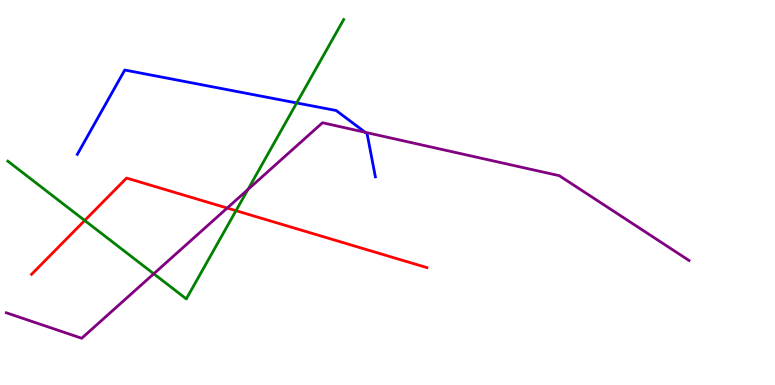[{'lines': ['blue', 'red'], 'intersections': []}, {'lines': ['green', 'red'], 'intersections': [{'x': 1.09, 'y': 4.27}, {'x': 3.05, 'y': 4.53}]}, {'lines': ['purple', 'red'], 'intersections': [{'x': 2.93, 'y': 4.6}]}, {'lines': ['blue', 'green'], 'intersections': [{'x': 3.83, 'y': 7.33}]}, {'lines': ['blue', 'purple'], 'intersections': [{'x': 4.71, 'y': 6.56}]}, {'lines': ['green', 'purple'], 'intersections': [{'x': 1.98, 'y': 2.89}, {'x': 3.2, 'y': 5.08}]}]